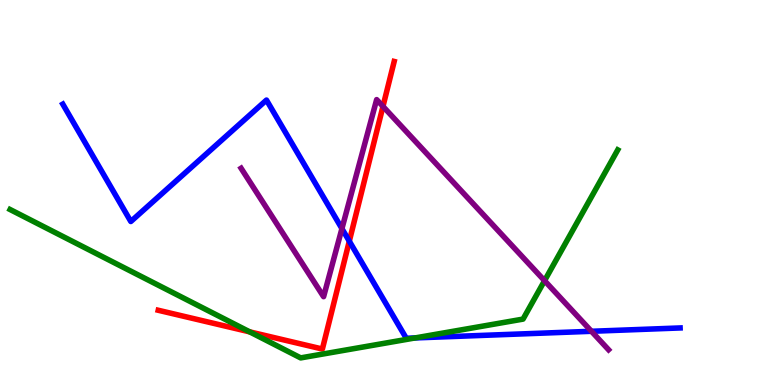[{'lines': ['blue', 'red'], 'intersections': [{'x': 4.51, 'y': 3.74}]}, {'lines': ['green', 'red'], 'intersections': [{'x': 3.22, 'y': 1.38}]}, {'lines': ['purple', 'red'], 'intersections': [{'x': 4.94, 'y': 7.24}]}, {'lines': ['blue', 'green'], 'intersections': [{'x': 5.36, 'y': 1.22}]}, {'lines': ['blue', 'purple'], 'intersections': [{'x': 4.41, 'y': 4.06}, {'x': 7.63, 'y': 1.4}]}, {'lines': ['green', 'purple'], 'intersections': [{'x': 7.03, 'y': 2.71}]}]